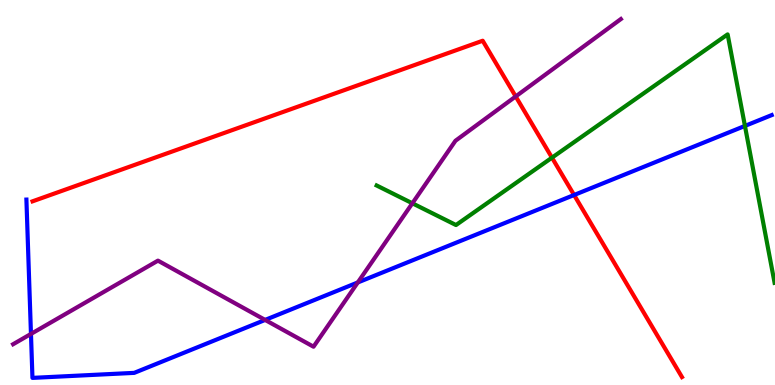[{'lines': ['blue', 'red'], 'intersections': [{'x': 7.41, 'y': 4.93}]}, {'lines': ['green', 'red'], 'intersections': [{'x': 7.12, 'y': 5.9}]}, {'lines': ['purple', 'red'], 'intersections': [{'x': 6.65, 'y': 7.49}]}, {'lines': ['blue', 'green'], 'intersections': [{'x': 9.61, 'y': 6.73}]}, {'lines': ['blue', 'purple'], 'intersections': [{'x': 0.4, 'y': 1.33}, {'x': 3.42, 'y': 1.69}, {'x': 4.62, 'y': 2.66}]}, {'lines': ['green', 'purple'], 'intersections': [{'x': 5.32, 'y': 4.72}]}]